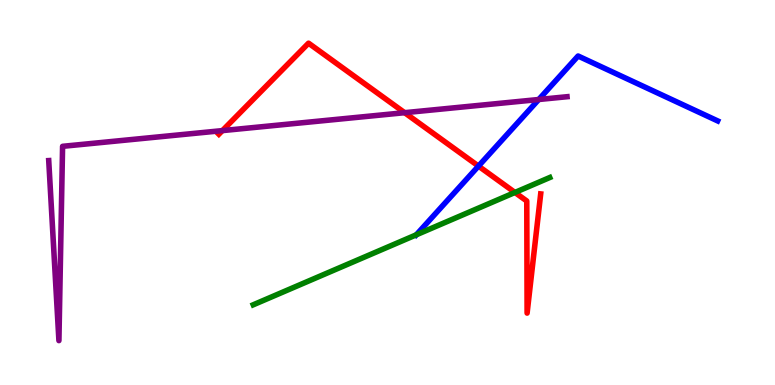[{'lines': ['blue', 'red'], 'intersections': [{'x': 6.17, 'y': 5.69}]}, {'lines': ['green', 'red'], 'intersections': [{'x': 6.64, 'y': 5.0}]}, {'lines': ['purple', 'red'], 'intersections': [{'x': 2.87, 'y': 6.61}, {'x': 5.22, 'y': 7.07}]}, {'lines': ['blue', 'green'], 'intersections': [{'x': 5.37, 'y': 3.9}]}, {'lines': ['blue', 'purple'], 'intersections': [{'x': 6.95, 'y': 7.42}]}, {'lines': ['green', 'purple'], 'intersections': []}]